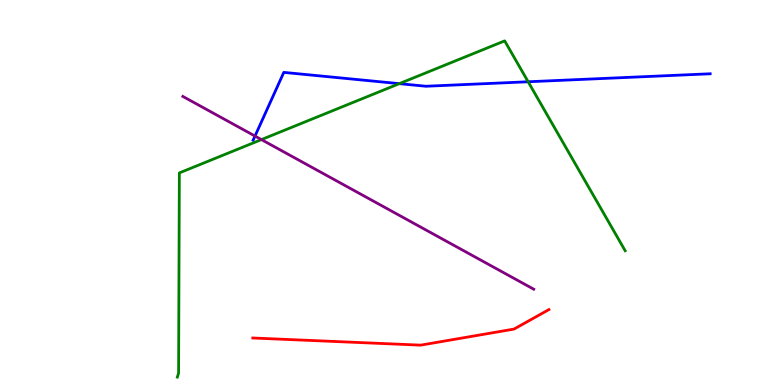[{'lines': ['blue', 'red'], 'intersections': []}, {'lines': ['green', 'red'], 'intersections': []}, {'lines': ['purple', 'red'], 'intersections': []}, {'lines': ['blue', 'green'], 'intersections': [{'x': 5.15, 'y': 7.83}, {'x': 6.81, 'y': 7.88}]}, {'lines': ['blue', 'purple'], 'intersections': [{'x': 3.29, 'y': 6.47}]}, {'lines': ['green', 'purple'], 'intersections': [{'x': 3.37, 'y': 6.37}]}]